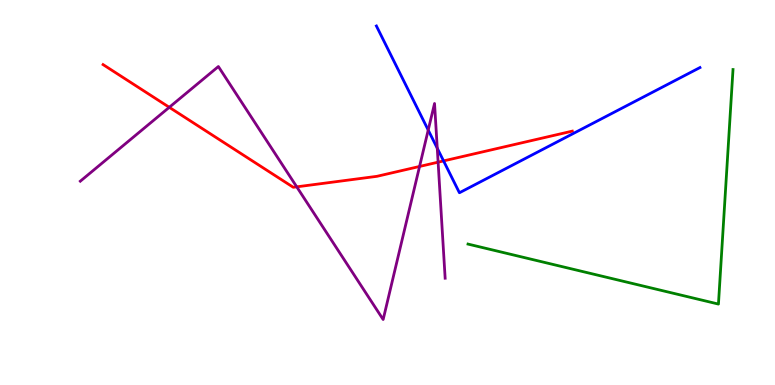[{'lines': ['blue', 'red'], 'intersections': [{'x': 5.72, 'y': 5.82}]}, {'lines': ['green', 'red'], 'intersections': []}, {'lines': ['purple', 'red'], 'intersections': [{'x': 2.18, 'y': 7.21}, {'x': 3.83, 'y': 5.15}, {'x': 5.41, 'y': 5.68}, {'x': 5.65, 'y': 5.79}]}, {'lines': ['blue', 'green'], 'intersections': []}, {'lines': ['blue', 'purple'], 'intersections': [{'x': 5.53, 'y': 6.62}, {'x': 5.64, 'y': 6.15}]}, {'lines': ['green', 'purple'], 'intersections': []}]